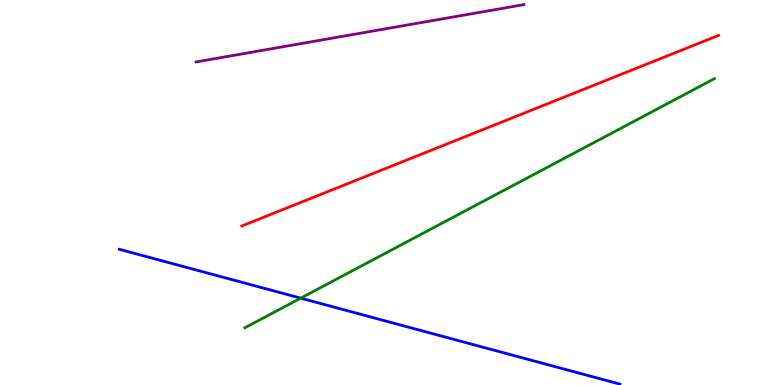[{'lines': ['blue', 'red'], 'intersections': []}, {'lines': ['green', 'red'], 'intersections': []}, {'lines': ['purple', 'red'], 'intersections': []}, {'lines': ['blue', 'green'], 'intersections': [{'x': 3.88, 'y': 2.26}]}, {'lines': ['blue', 'purple'], 'intersections': []}, {'lines': ['green', 'purple'], 'intersections': []}]